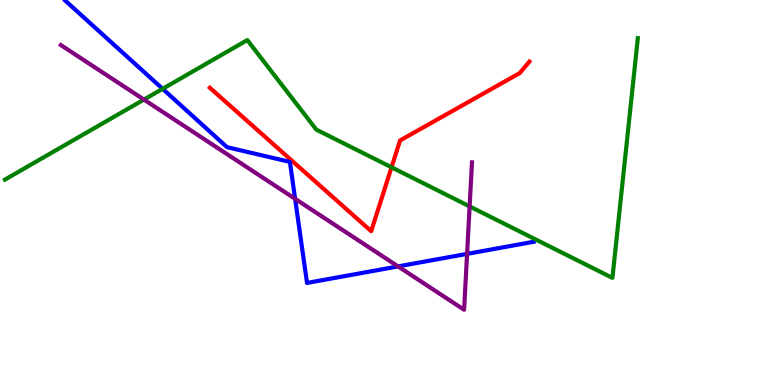[{'lines': ['blue', 'red'], 'intersections': []}, {'lines': ['green', 'red'], 'intersections': [{'x': 5.05, 'y': 5.65}]}, {'lines': ['purple', 'red'], 'intersections': []}, {'lines': ['blue', 'green'], 'intersections': [{'x': 2.1, 'y': 7.69}]}, {'lines': ['blue', 'purple'], 'intersections': [{'x': 3.81, 'y': 4.84}, {'x': 5.14, 'y': 3.08}, {'x': 6.03, 'y': 3.41}]}, {'lines': ['green', 'purple'], 'intersections': [{'x': 1.86, 'y': 7.41}, {'x': 6.06, 'y': 4.64}]}]